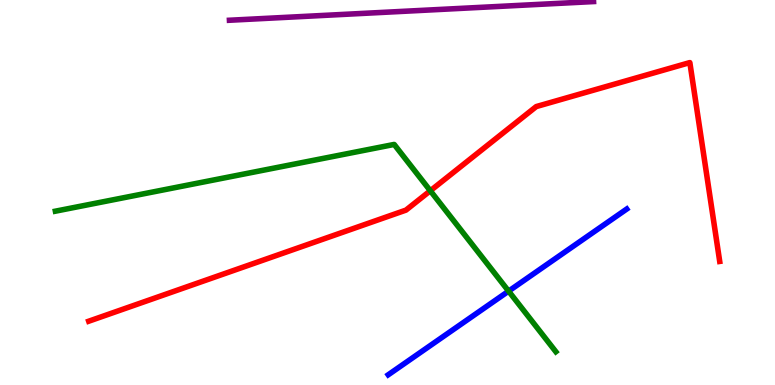[{'lines': ['blue', 'red'], 'intersections': []}, {'lines': ['green', 'red'], 'intersections': [{'x': 5.55, 'y': 5.05}]}, {'lines': ['purple', 'red'], 'intersections': []}, {'lines': ['blue', 'green'], 'intersections': [{'x': 6.56, 'y': 2.44}]}, {'lines': ['blue', 'purple'], 'intersections': []}, {'lines': ['green', 'purple'], 'intersections': []}]